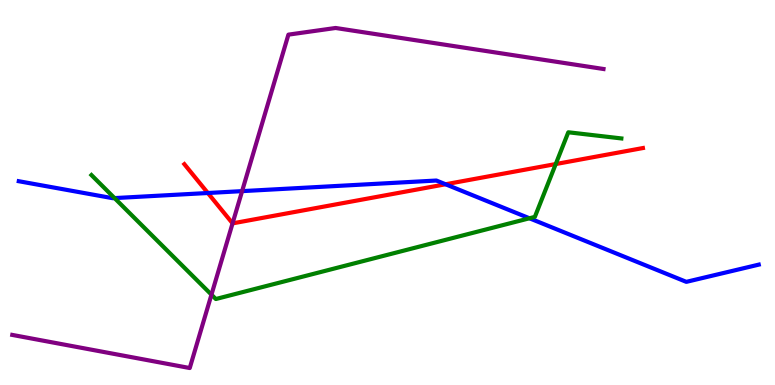[{'lines': ['blue', 'red'], 'intersections': [{'x': 2.68, 'y': 4.99}, {'x': 5.75, 'y': 5.21}]}, {'lines': ['green', 'red'], 'intersections': [{'x': 7.17, 'y': 5.74}]}, {'lines': ['purple', 'red'], 'intersections': [{'x': 3.0, 'y': 4.2}]}, {'lines': ['blue', 'green'], 'intersections': [{'x': 1.48, 'y': 4.85}, {'x': 6.83, 'y': 4.33}]}, {'lines': ['blue', 'purple'], 'intersections': [{'x': 3.12, 'y': 5.04}]}, {'lines': ['green', 'purple'], 'intersections': [{'x': 2.73, 'y': 2.35}]}]